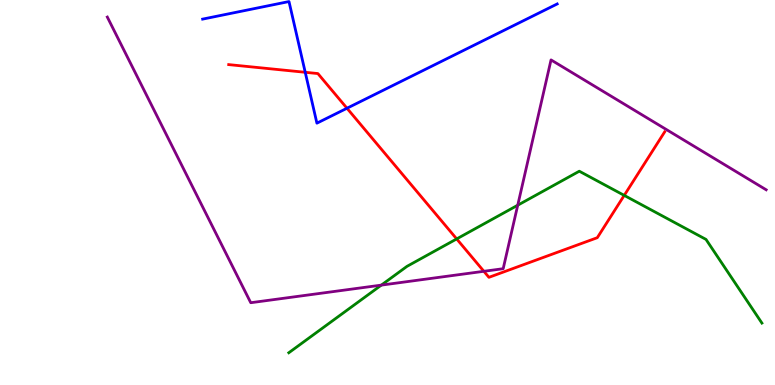[{'lines': ['blue', 'red'], 'intersections': [{'x': 3.94, 'y': 8.12}, {'x': 4.48, 'y': 7.19}]}, {'lines': ['green', 'red'], 'intersections': [{'x': 5.89, 'y': 3.79}, {'x': 8.05, 'y': 4.92}]}, {'lines': ['purple', 'red'], 'intersections': [{'x': 6.24, 'y': 2.95}]}, {'lines': ['blue', 'green'], 'intersections': []}, {'lines': ['blue', 'purple'], 'intersections': []}, {'lines': ['green', 'purple'], 'intersections': [{'x': 4.92, 'y': 2.59}, {'x': 6.68, 'y': 4.67}]}]